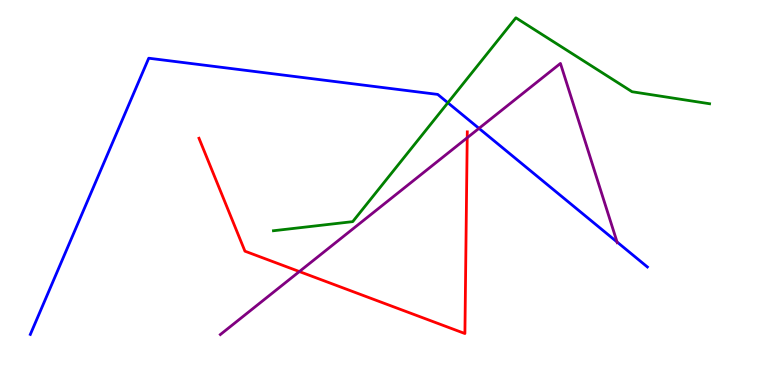[{'lines': ['blue', 'red'], 'intersections': []}, {'lines': ['green', 'red'], 'intersections': []}, {'lines': ['purple', 'red'], 'intersections': [{'x': 3.86, 'y': 2.95}, {'x': 6.03, 'y': 6.42}]}, {'lines': ['blue', 'green'], 'intersections': [{'x': 5.78, 'y': 7.33}]}, {'lines': ['blue', 'purple'], 'intersections': [{'x': 6.18, 'y': 6.67}, {'x': 7.96, 'y': 3.71}]}, {'lines': ['green', 'purple'], 'intersections': []}]